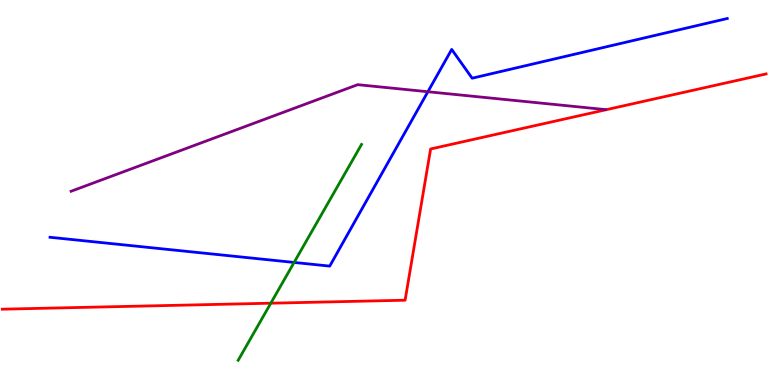[{'lines': ['blue', 'red'], 'intersections': []}, {'lines': ['green', 'red'], 'intersections': [{'x': 3.49, 'y': 2.12}]}, {'lines': ['purple', 'red'], 'intersections': []}, {'lines': ['blue', 'green'], 'intersections': [{'x': 3.79, 'y': 3.18}]}, {'lines': ['blue', 'purple'], 'intersections': [{'x': 5.52, 'y': 7.62}]}, {'lines': ['green', 'purple'], 'intersections': []}]